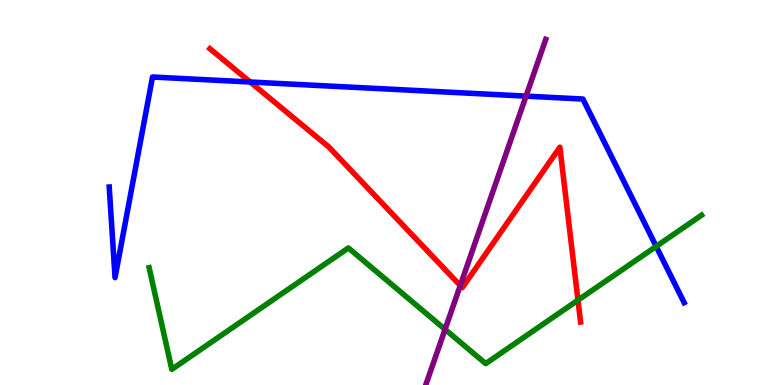[{'lines': ['blue', 'red'], 'intersections': [{'x': 3.23, 'y': 7.87}]}, {'lines': ['green', 'red'], 'intersections': [{'x': 7.46, 'y': 2.2}]}, {'lines': ['purple', 'red'], 'intersections': [{'x': 5.94, 'y': 2.58}]}, {'lines': ['blue', 'green'], 'intersections': [{'x': 8.47, 'y': 3.6}]}, {'lines': ['blue', 'purple'], 'intersections': [{'x': 6.79, 'y': 7.5}]}, {'lines': ['green', 'purple'], 'intersections': [{'x': 5.74, 'y': 1.44}]}]